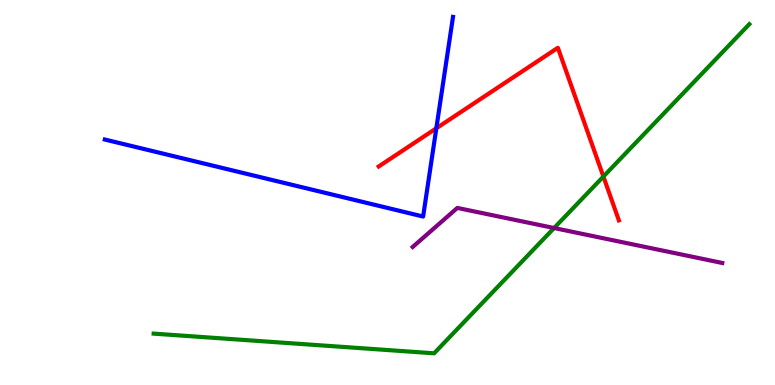[{'lines': ['blue', 'red'], 'intersections': [{'x': 5.63, 'y': 6.67}]}, {'lines': ['green', 'red'], 'intersections': [{'x': 7.79, 'y': 5.41}]}, {'lines': ['purple', 'red'], 'intersections': []}, {'lines': ['blue', 'green'], 'intersections': []}, {'lines': ['blue', 'purple'], 'intersections': []}, {'lines': ['green', 'purple'], 'intersections': [{'x': 7.15, 'y': 4.08}]}]